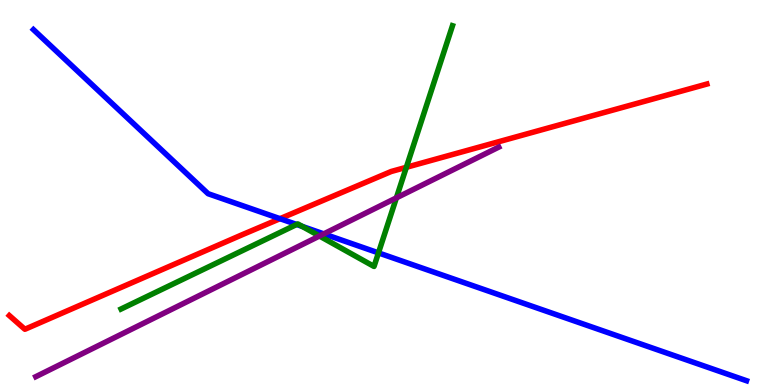[{'lines': ['blue', 'red'], 'intersections': [{'x': 3.61, 'y': 4.32}]}, {'lines': ['green', 'red'], 'intersections': [{'x': 5.24, 'y': 5.65}]}, {'lines': ['purple', 'red'], 'intersections': []}, {'lines': ['blue', 'green'], 'intersections': [{'x': 3.83, 'y': 4.17}, {'x': 3.9, 'y': 4.12}, {'x': 4.88, 'y': 3.43}]}, {'lines': ['blue', 'purple'], 'intersections': [{'x': 4.18, 'y': 3.93}]}, {'lines': ['green', 'purple'], 'intersections': [{'x': 4.12, 'y': 3.87}, {'x': 5.11, 'y': 4.86}]}]